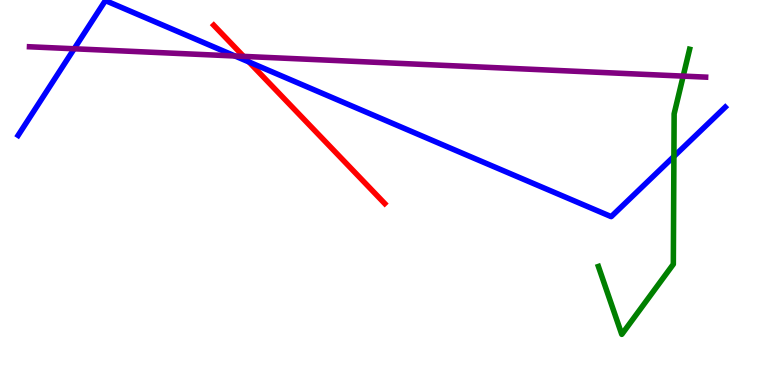[{'lines': ['blue', 'red'], 'intersections': [{'x': 3.21, 'y': 8.39}]}, {'lines': ['green', 'red'], 'intersections': []}, {'lines': ['purple', 'red'], 'intersections': [{'x': 3.14, 'y': 8.54}]}, {'lines': ['blue', 'green'], 'intersections': [{'x': 8.7, 'y': 5.94}]}, {'lines': ['blue', 'purple'], 'intersections': [{'x': 0.957, 'y': 8.73}, {'x': 3.03, 'y': 8.55}]}, {'lines': ['green', 'purple'], 'intersections': [{'x': 8.82, 'y': 8.02}]}]